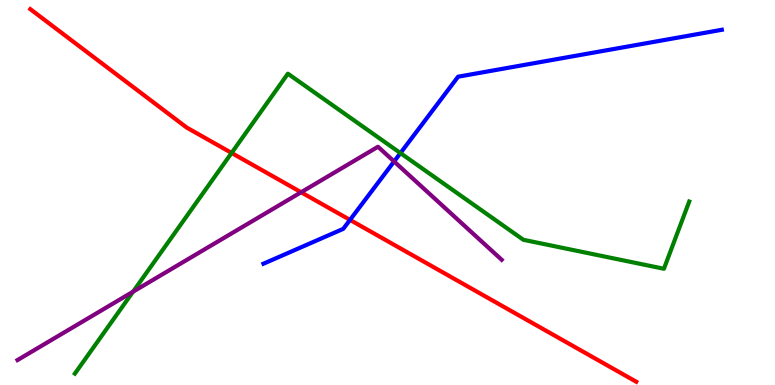[{'lines': ['blue', 'red'], 'intersections': [{'x': 4.52, 'y': 4.29}]}, {'lines': ['green', 'red'], 'intersections': [{'x': 2.99, 'y': 6.03}]}, {'lines': ['purple', 'red'], 'intersections': [{'x': 3.89, 'y': 5.01}]}, {'lines': ['blue', 'green'], 'intersections': [{'x': 5.17, 'y': 6.02}]}, {'lines': ['blue', 'purple'], 'intersections': [{'x': 5.09, 'y': 5.81}]}, {'lines': ['green', 'purple'], 'intersections': [{'x': 1.72, 'y': 2.42}]}]